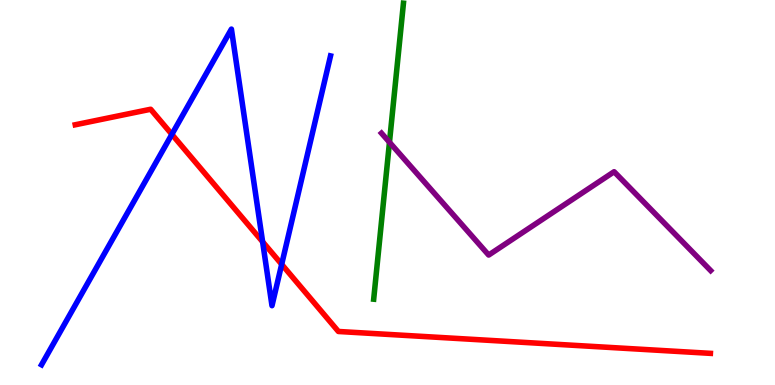[{'lines': ['blue', 'red'], 'intersections': [{'x': 2.22, 'y': 6.51}, {'x': 3.39, 'y': 3.72}, {'x': 3.63, 'y': 3.13}]}, {'lines': ['green', 'red'], 'intersections': []}, {'lines': ['purple', 'red'], 'intersections': []}, {'lines': ['blue', 'green'], 'intersections': []}, {'lines': ['blue', 'purple'], 'intersections': []}, {'lines': ['green', 'purple'], 'intersections': [{'x': 5.03, 'y': 6.3}]}]